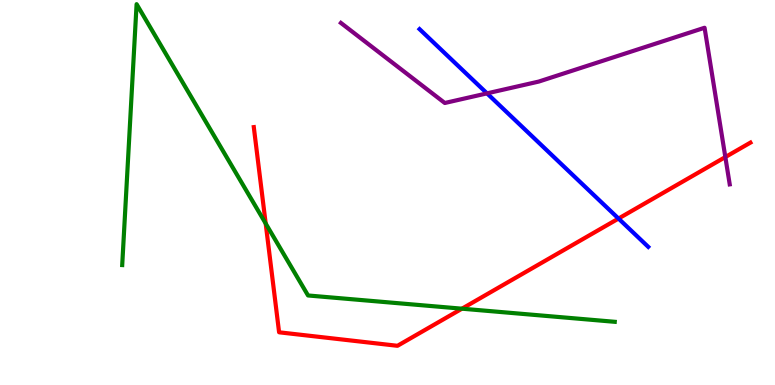[{'lines': ['blue', 'red'], 'intersections': [{'x': 7.98, 'y': 4.32}]}, {'lines': ['green', 'red'], 'intersections': [{'x': 3.43, 'y': 4.2}, {'x': 5.96, 'y': 1.98}]}, {'lines': ['purple', 'red'], 'intersections': [{'x': 9.36, 'y': 5.92}]}, {'lines': ['blue', 'green'], 'intersections': []}, {'lines': ['blue', 'purple'], 'intersections': [{'x': 6.28, 'y': 7.57}]}, {'lines': ['green', 'purple'], 'intersections': []}]